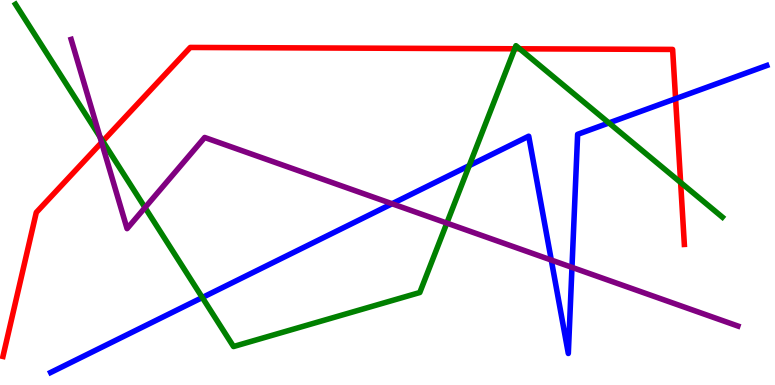[{'lines': ['blue', 'red'], 'intersections': [{'x': 8.72, 'y': 7.44}]}, {'lines': ['green', 'red'], 'intersections': [{'x': 1.33, 'y': 6.33}, {'x': 6.64, 'y': 8.73}, {'x': 6.71, 'y': 8.73}, {'x': 8.78, 'y': 5.26}]}, {'lines': ['purple', 'red'], 'intersections': [{'x': 1.31, 'y': 6.3}]}, {'lines': ['blue', 'green'], 'intersections': [{'x': 2.61, 'y': 2.27}, {'x': 6.05, 'y': 5.7}, {'x': 7.86, 'y': 6.81}]}, {'lines': ['blue', 'purple'], 'intersections': [{'x': 5.06, 'y': 4.71}, {'x': 7.11, 'y': 3.25}, {'x': 7.38, 'y': 3.06}]}, {'lines': ['green', 'purple'], 'intersections': [{'x': 1.29, 'y': 6.45}, {'x': 1.87, 'y': 4.61}, {'x': 5.77, 'y': 4.2}]}]